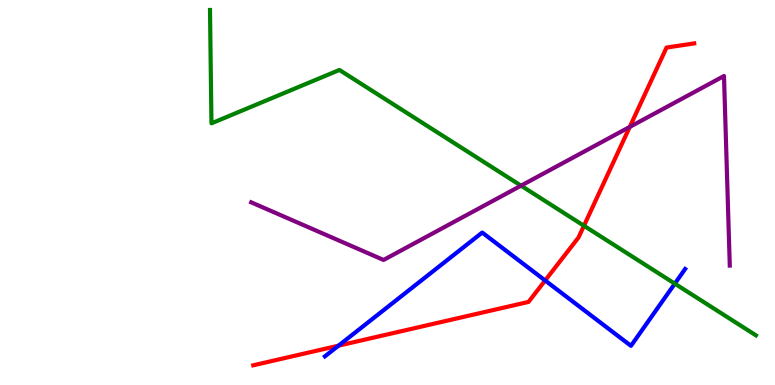[{'lines': ['blue', 'red'], 'intersections': [{'x': 4.37, 'y': 1.02}, {'x': 7.03, 'y': 2.71}]}, {'lines': ['green', 'red'], 'intersections': [{'x': 7.53, 'y': 4.14}]}, {'lines': ['purple', 'red'], 'intersections': [{'x': 8.13, 'y': 6.7}]}, {'lines': ['blue', 'green'], 'intersections': [{'x': 8.71, 'y': 2.63}]}, {'lines': ['blue', 'purple'], 'intersections': []}, {'lines': ['green', 'purple'], 'intersections': [{'x': 6.72, 'y': 5.18}]}]